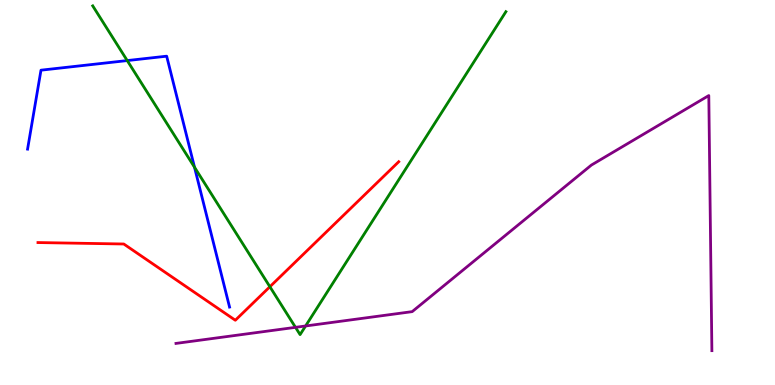[{'lines': ['blue', 'red'], 'intersections': []}, {'lines': ['green', 'red'], 'intersections': [{'x': 3.48, 'y': 2.55}]}, {'lines': ['purple', 'red'], 'intersections': []}, {'lines': ['blue', 'green'], 'intersections': [{'x': 1.64, 'y': 8.43}, {'x': 2.51, 'y': 5.66}]}, {'lines': ['blue', 'purple'], 'intersections': []}, {'lines': ['green', 'purple'], 'intersections': [{'x': 3.81, 'y': 1.5}, {'x': 3.94, 'y': 1.53}]}]